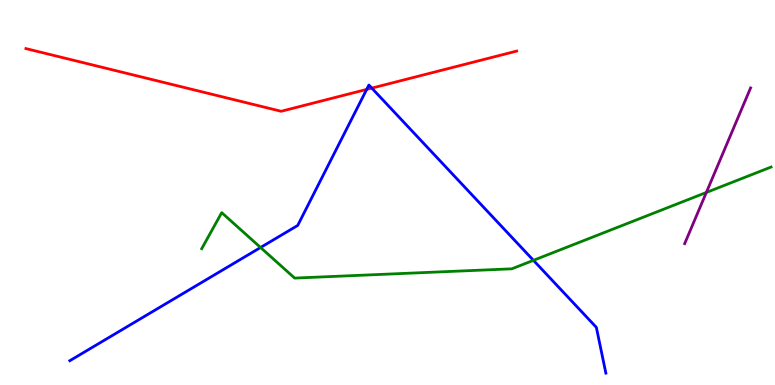[{'lines': ['blue', 'red'], 'intersections': [{'x': 4.73, 'y': 7.68}, {'x': 4.8, 'y': 7.71}]}, {'lines': ['green', 'red'], 'intersections': []}, {'lines': ['purple', 'red'], 'intersections': []}, {'lines': ['blue', 'green'], 'intersections': [{'x': 3.36, 'y': 3.57}, {'x': 6.88, 'y': 3.24}]}, {'lines': ['blue', 'purple'], 'intersections': []}, {'lines': ['green', 'purple'], 'intersections': [{'x': 9.11, 'y': 5.0}]}]